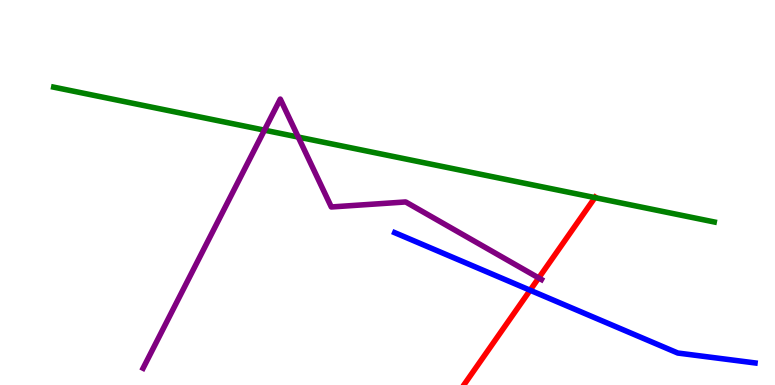[{'lines': ['blue', 'red'], 'intersections': [{'x': 6.84, 'y': 2.46}]}, {'lines': ['green', 'red'], 'intersections': [{'x': 7.68, 'y': 4.87}]}, {'lines': ['purple', 'red'], 'intersections': [{'x': 6.95, 'y': 2.78}]}, {'lines': ['blue', 'green'], 'intersections': []}, {'lines': ['blue', 'purple'], 'intersections': []}, {'lines': ['green', 'purple'], 'intersections': [{'x': 3.41, 'y': 6.62}, {'x': 3.85, 'y': 6.44}]}]